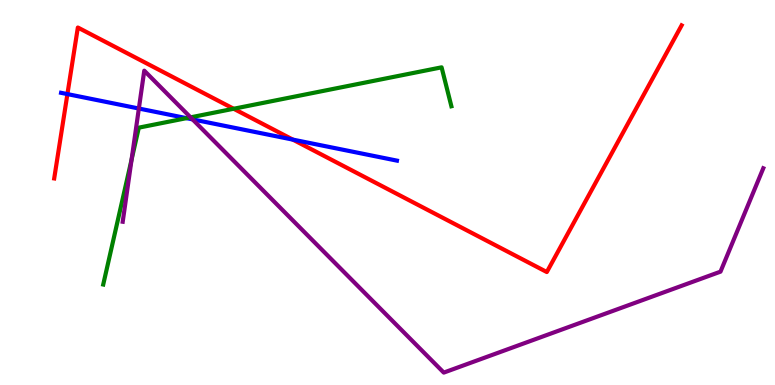[{'lines': ['blue', 'red'], 'intersections': [{'x': 0.87, 'y': 7.56}, {'x': 3.78, 'y': 6.37}]}, {'lines': ['green', 'red'], 'intersections': [{'x': 3.02, 'y': 7.18}]}, {'lines': ['purple', 'red'], 'intersections': []}, {'lines': ['blue', 'green'], 'intersections': [{'x': 2.41, 'y': 6.93}]}, {'lines': ['blue', 'purple'], 'intersections': [{'x': 1.79, 'y': 7.18}, {'x': 2.48, 'y': 6.9}]}, {'lines': ['green', 'purple'], 'intersections': [{'x': 1.7, 'y': 5.85}, {'x': 2.46, 'y': 6.95}]}]